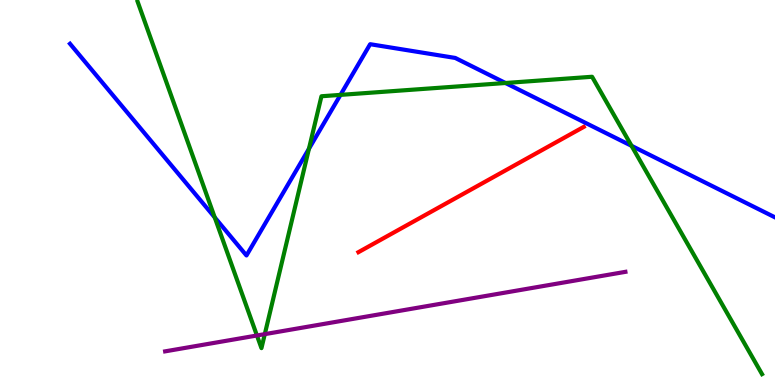[{'lines': ['blue', 'red'], 'intersections': []}, {'lines': ['green', 'red'], 'intersections': []}, {'lines': ['purple', 'red'], 'intersections': []}, {'lines': ['blue', 'green'], 'intersections': [{'x': 2.77, 'y': 4.35}, {'x': 3.99, 'y': 6.14}, {'x': 4.39, 'y': 7.54}, {'x': 6.52, 'y': 7.84}, {'x': 8.15, 'y': 6.21}]}, {'lines': ['blue', 'purple'], 'intersections': []}, {'lines': ['green', 'purple'], 'intersections': [{'x': 3.32, 'y': 1.29}, {'x': 3.42, 'y': 1.32}]}]